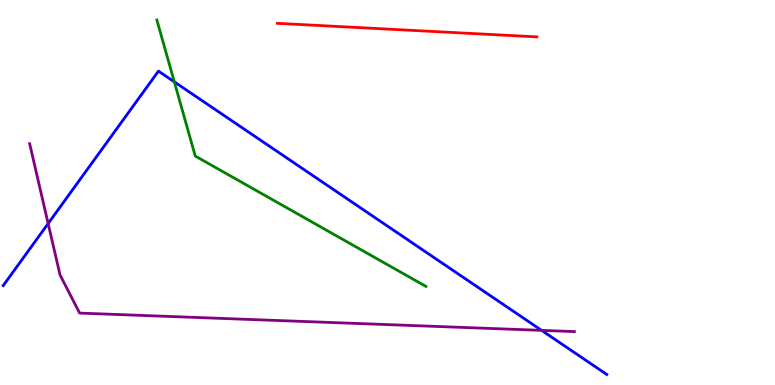[{'lines': ['blue', 'red'], 'intersections': []}, {'lines': ['green', 'red'], 'intersections': []}, {'lines': ['purple', 'red'], 'intersections': []}, {'lines': ['blue', 'green'], 'intersections': [{'x': 2.25, 'y': 7.87}]}, {'lines': ['blue', 'purple'], 'intersections': [{'x': 0.621, 'y': 4.19}, {'x': 6.99, 'y': 1.42}]}, {'lines': ['green', 'purple'], 'intersections': []}]